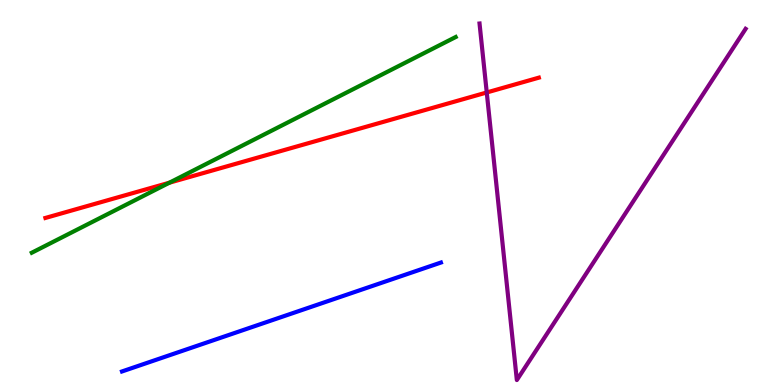[{'lines': ['blue', 'red'], 'intersections': []}, {'lines': ['green', 'red'], 'intersections': [{'x': 2.19, 'y': 5.25}]}, {'lines': ['purple', 'red'], 'intersections': [{'x': 6.28, 'y': 7.6}]}, {'lines': ['blue', 'green'], 'intersections': []}, {'lines': ['blue', 'purple'], 'intersections': []}, {'lines': ['green', 'purple'], 'intersections': []}]